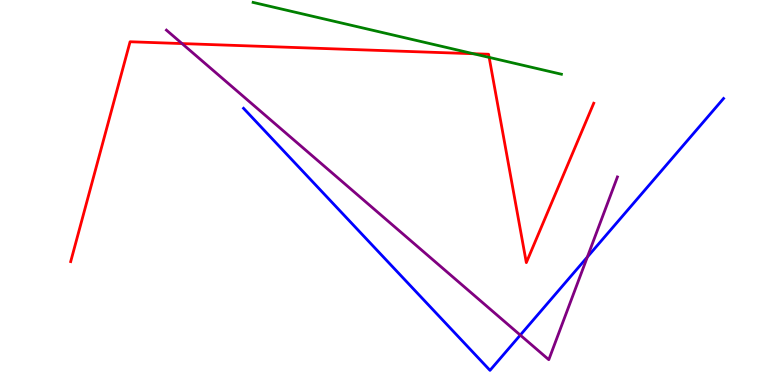[{'lines': ['blue', 'red'], 'intersections': []}, {'lines': ['green', 'red'], 'intersections': [{'x': 6.11, 'y': 8.6}, {'x': 6.31, 'y': 8.51}]}, {'lines': ['purple', 'red'], 'intersections': [{'x': 2.35, 'y': 8.87}]}, {'lines': ['blue', 'green'], 'intersections': []}, {'lines': ['blue', 'purple'], 'intersections': [{'x': 6.71, 'y': 1.3}, {'x': 7.58, 'y': 3.32}]}, {'lines': ['green', 'purple'], 'intersections': []}]